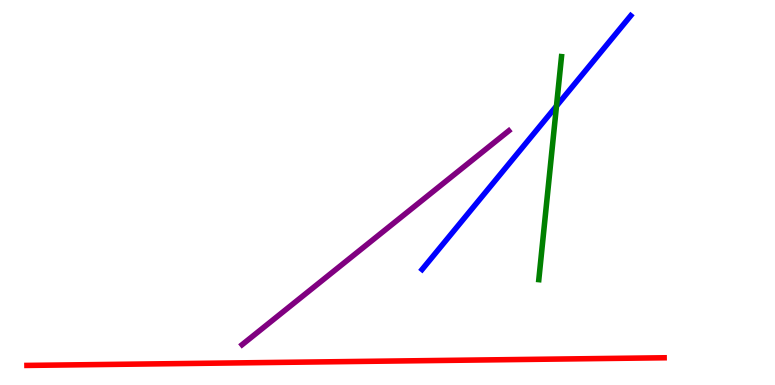[{'lines': ['blue', 'red'], 'intersections': []}, {'lines': ['green', 'red'], 'intersections': []}, {'lines': ['purple', 'red'], 'intersections': []}, {'lines': ['blue', 'green'], 'intersections': [{'x': 7.18, 'y': 7.25}]}, {'lines': ['blue', 'purple'], 'intersections': []}, {'lines': ['green', 'purple'], 'intersections': []}]